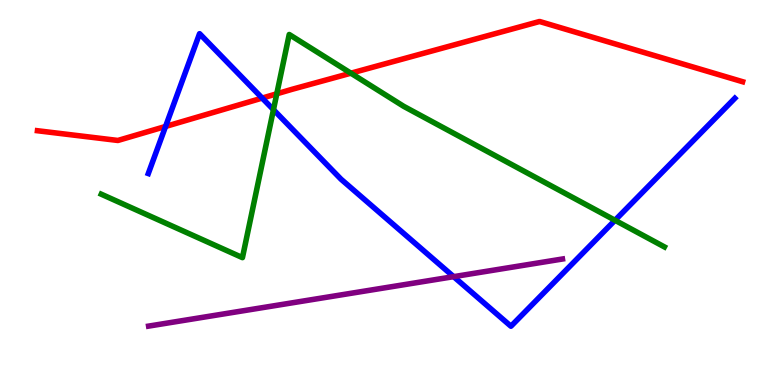[{'lines': ['blue', 'red'], 'intersections': [{'x': 2.14, 'y': 6.72}, {'x': 3.38, 'y': 7.45}]}, {'lines': ['green', 'red'], 'intersections': [{'x': 3.57, 'y': 7.56}, {'x': 4.53, 'y': 8.1}]}, {'lines': ['purple', 'red'], 'intersections': []}, {'lines': ['blue', 'green'], 'intersections': [{'x': 3.53, 'y': 7.15}, {'x': 7.94, 'y': 4.28}]}, {'lines': ['blue', 'purple'], 'intersections': [{'x': 5.85, 'y': 2.81}]}, {'lines': ['green', 'purple'], 'intersections': []}]